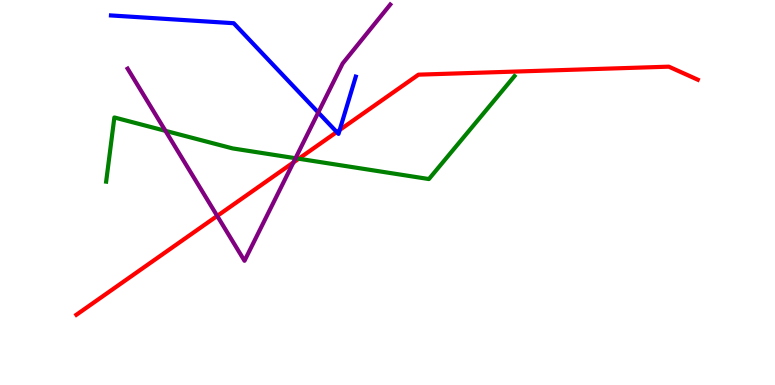[{'lines': ['blue', 'red'], 'intersections': [{'x': 4.35, 'y': 6.57}, {'x': 4.38, 'y': 6.62}]}, {'lines': ['green', 'red'], 'intersections': [{'x': 3.85, 'y': 5.88}]}, {'lines': ['purple', 'red'], 'intersections': [{'x': 2.8, 'y': 4.39}, {'x': 3.79, 'y': 5.78}]}, {'lines': ['blue', 'green'], 'intersections': []}, {'lines': ['blue', 'purple'], 'intersections': [{'x': 4.11, 'y': 7.08}]}, {'lines': ['green', 'purple'], 'intersections': [{'x': 2.13, 'y': 6.6}, {'x': 3.81, 'y': 5.89}]}]